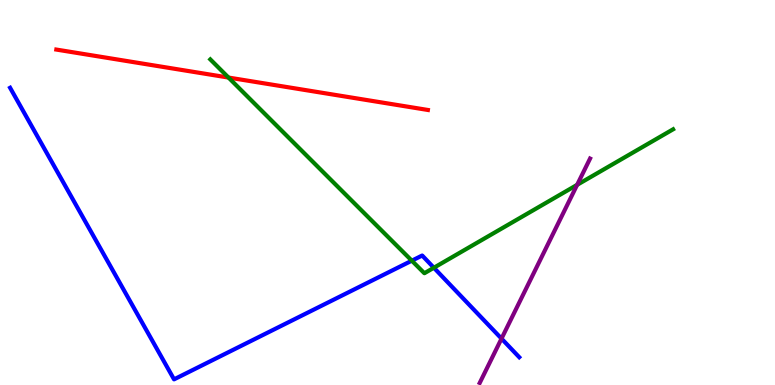[{'lines': ['blue', 'red'], 'intersections': []}, {'lines': ['green', 'red'], 'intersections': [{'x': 2.95, 'y': 7.99}]}, {'lines': ['purple', 'red'], 'intersections': []}, {'lines': ['blue', 'green'], 'intersections': [{'x': 5.31, 'y': 3.23}, {'x': 5.6, 'y': 3.05}]}, {'lines': ['blue', 'purple'], 'intersections': [{'x': 6.47, 'y': 1.2}]}, {'lines': ['green', 'purple'], 'intersections': [{'x': 7.45, 'y': 5.2}]}]